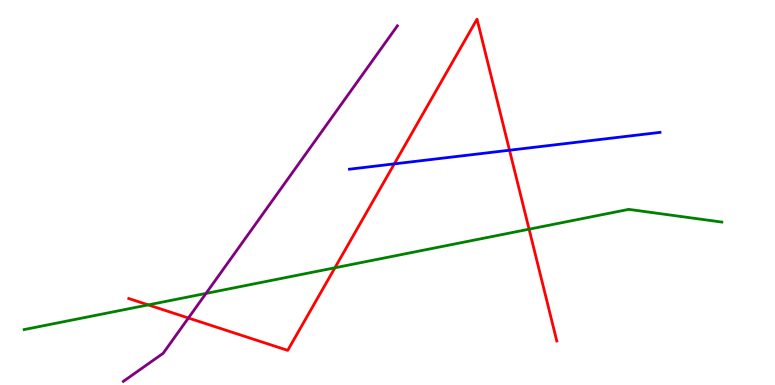[{'lines': ['blue', 'red'], 'intersections': [{'x': 5.09, 'y': 5.74}, {'x': 6.57, 'y': 6.1}]}, {'lines': ['green', 'red'], 'intersections': [{'x': 1.91, 'y': 2.08}, {'x': 4.32, 'y': 3.04}, {'x': 6.83, 'y': 4.05}]}, {'lines': ['purple', 'red'], 'intersections': [{'x': 2.43, 'y': 1.74}]}, {'lines': ['blue', 'green'], 'intersections': []}, {'lines': ['blue', 'purple'], 'intersections': []}, {'lines': ['green', 'purple'], 'intersections': [{'x': 2.66, 'y': 2.38}]}]